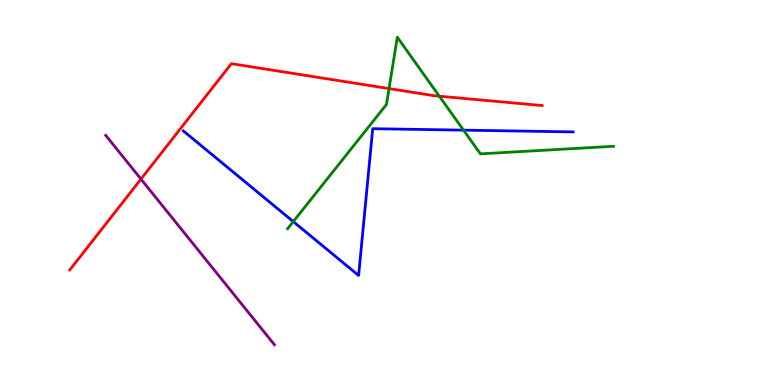[{'lines': ['blue', 'red'], 'intersections': []}, {'lines': ['green', 'red'], 'intersections': [{'x': 5.02, 'y': 7.7}, {'x': 5.67, 'y': 7.5}]}, {'lines': ['purple', 'red'], 'intersections': [{'x': 1.82, 'y': 5.35}]}, {'lines': ['blue', 'green'], 'intersections': [{'x': 3.78, 'y': 4.24}, {'x': 5.98, 'y': 6.62}]}, {'lines': ['blue', 'purple'], 'intersections': []}, {'lines': ['green', 'purple'], 'intersections': []}]